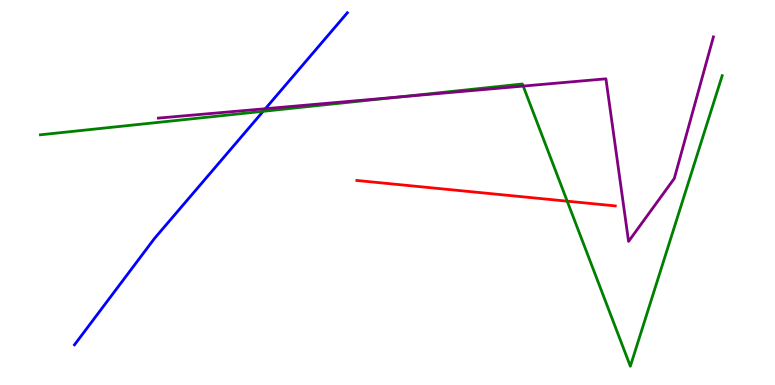[{'lines': ['blue', 'red'], 'intersections': []}, {'lines': ['green', 'red'], 'intersections': [{'x': 7.32, 'y': 4.77}]}, {'lines': ['purple', 'red'], 'intersections': []}, {'lines': ['blue', 'green'], 'intersections': [{'x': 3.4, 'y': 7.11}]}, {'lines': ['blue', 'purple'], 'intersections': [{'x': 3.42, 'y': 7.18}]}, {'lines': ['green', 'purple'], 'intersections': [{'x': 5.16, 'y': 7.48}, {'x': 6.75, 'y': 7.76}]}]